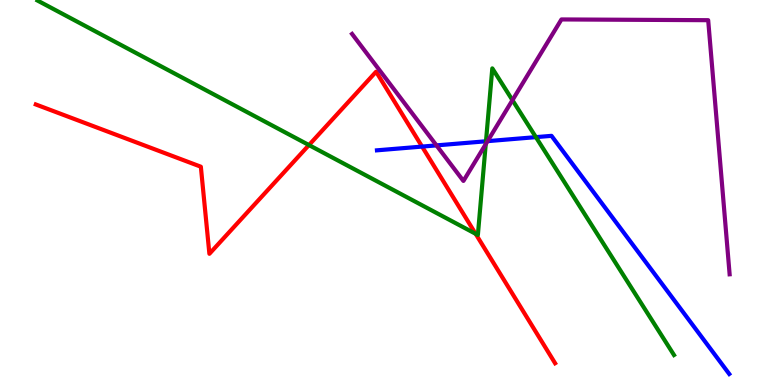[{'lines': ['blue', 'red'], 'intersections': [{'x': 5.45, 'y': 6.19}]}, {'lines': ['green', 'red'], 'intersections': [{'x': 3.99, 'y': 6.23}, {'x': 6.14, 'y': 3.93}]}, {'lines': ['purple', 'red'], 'intersections': []}, {'lines': ['blue', 'green'], 'intersections': [{'x': 6.27, 'y': 6.33}, {'x': 6.91, 'y': 6.44}]}, {'lines': ['blue', 'purple'], 'intersections': [{'x': 5.63, 'y': 6.22}, {'x': 6.29, 'y': 6.33}]}, {'lines': ['green', 'purple'], 'intersections': [{'x': 6.27, 'y': 6.25}, {'x': 6.61, 'y': 7.4}]}]